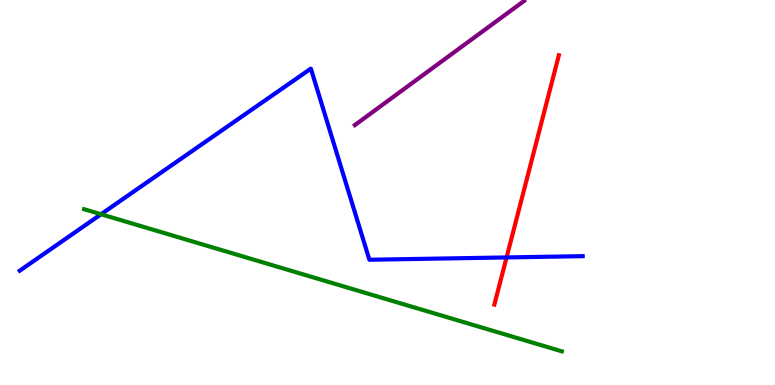[{'lines': ['blue', 'red'], 'intersections': [{'x': 6.54, 'y': 3.31}]}, {'lines': ['green', 'red'], 'intersections': []}, {'lines': ['purple', 'red'], 'intersections': []}, {'lines': ['blue', 'green'], 'intersections': [{'x': 1.3, 'y': 4.44}]}, {'lines': ['blue', 'purple'], 'intersections': []}, {'lines': ['green', 'purple'], 'intersections': []}]